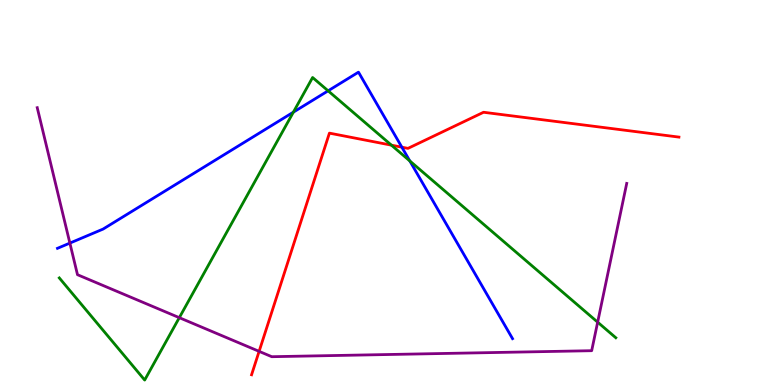[{'lines': ['blue', 'red'], 'intersections': [{'x': 5.19, 'y': 6.18}]}, {'lines': ['green', 'red'], 'intersections': [{'x': 5.05, 'y': 6.23}]}, {'lines': ['purple', 'red'], 'intersections': [{'x': 3.34, 'y': 0.874}]}, {'lines': ['blue', 'green'], 'intersections': [{'x': 3.79, 'y': 7.09}, {'x': 4.23, 'y': 7.64}, {'x': 5.29, 'y': 5.82}]}, {'lines': ['blue', 'purple'], 'intersections': [{'x': 0.902, 'y': 3.69}]}, {'lines': ['green', 'purple'], 'intersections': [{'x': 2.31, 'y': 1.75}, {'x': 7.71, 'y': 1.63}]}]